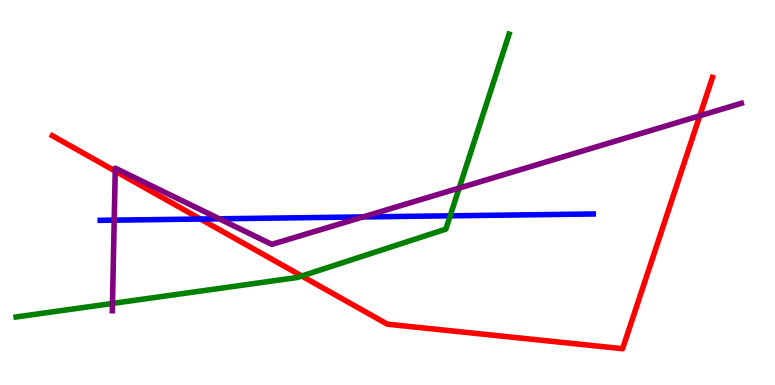[{'lines': ['blue', 'red'], 'intersections': [{'x': 2.59, 'y': 4.31}]}, {'lines': ['green', 'red'], 'intersections': [{'x': 3.89, 'y': 2.83}]}, {'lines': ['purple', 'red'], 'intersections': [{'x': 1.49, 'y': 5.56}, {'x': 9.03, 'y': 6.99}]}, {'lines': ['blue', 'green'], 'intersections': [{'x': 5.81, 'y': 4.39}]}, {'lines': ['blue', 'purple'], 'intersections': [{'x': 1.47, 'y': 4.28}, {'x': 2.83, 'y': 4.32}, {'x': 4.68, 'y': 4.37}]}, {'lines': ['green', 'purple'], 'intersections': [{'x': 1.45, 'y': 2.12}, {'x': 5.92, 'y': 5.12}]}]